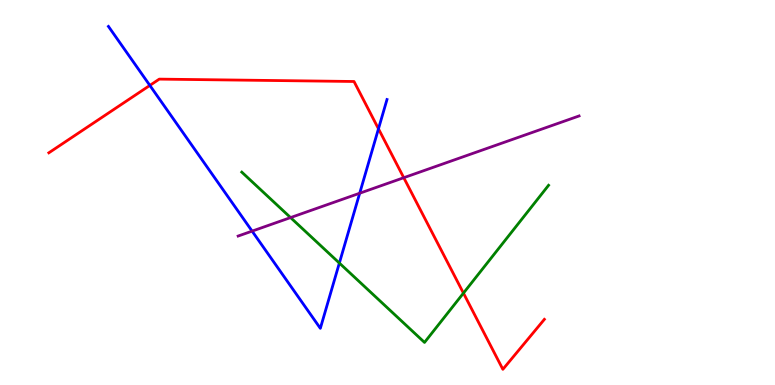[{'lines': ['blue', 'red'], 'intersections': [{'x': 1.93, 'y': 7.78}, {'x': 4.88, 'y': 6.65}]}, {'lines': ['green', 'red'], 'intersections': [{'x': 5.98, 'y': 2.39}]}, {'lines': ['purple', 'red'], 'intersections': [{'x': 5.21, 'y': 5.38}]}, {'lines': ['blue', 'green'], 'intersections': [{'x': 4.38, 'y': 3.17}]}, {'lines': ['blue', 'purple'], 'intersections': [{'x': 3.25, 'y': 4.0}, {'x': 4.64, 'y': 4.98}]}, {'lines': ['green', 'purple'], 'intersections': [{'x': 3.75, 'y': 4.35}]}]